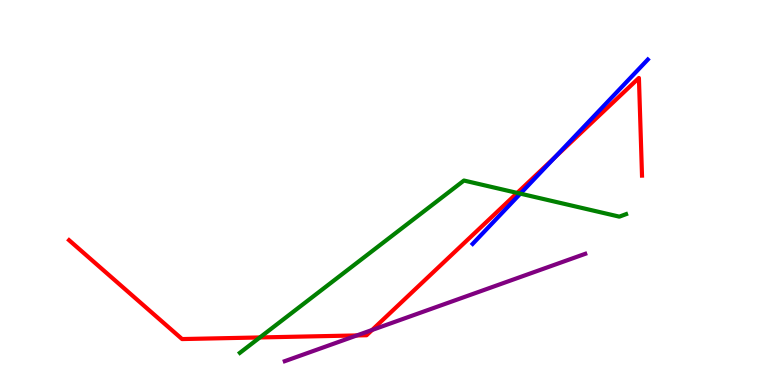[{'lines': ['blue', 'red'], 'intersections': [{'x': 7.16, 'y': 5.91}]}, {'lines': ['green', 'red'], 'intersections': [{'x': 3.35, 'y': 1.24}, {'x': 6.67, 'y': 4.99}]}, {'lines': ['purple', 'red'], 'intersections': [{'x': 4.6, 'y': 1.29}, {'x': 4.8, 'y': 1.43}]}, {'lines': ['blue', 'green'], 'intersections': [{'x': 6.71, 'y': 4.97}]}, {'lines': ['blue', 'purple'], 'intersections': []}, {'lines': ['green', 'purple'], 'intersections': []}]